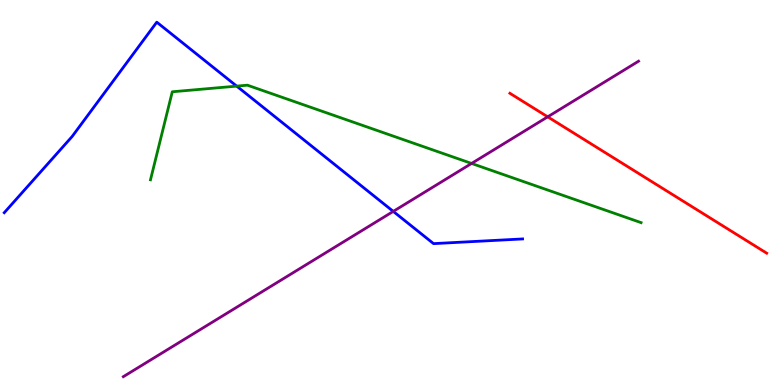[{'lines': ['blue', 'red'], 'intersections': []}, {'lines': ['green', 'red'], 'intersections': []}, {'lines': ['purple', 'red'], 'intersections': [{'x': 7.07, 'y': 6.97}]}, {'lines': ['blue', 'green'], 'intersections': [{'x': 3.05, 'y': 7.76}]}, {'lines': ['blue', 'purple'], 'intersections': [{'x': 5.07, 'y': 4.51}]}, {'lines': ['green', 'purple'], 'intersections': [{'x': 6.08, 'y': 5.75}]}]